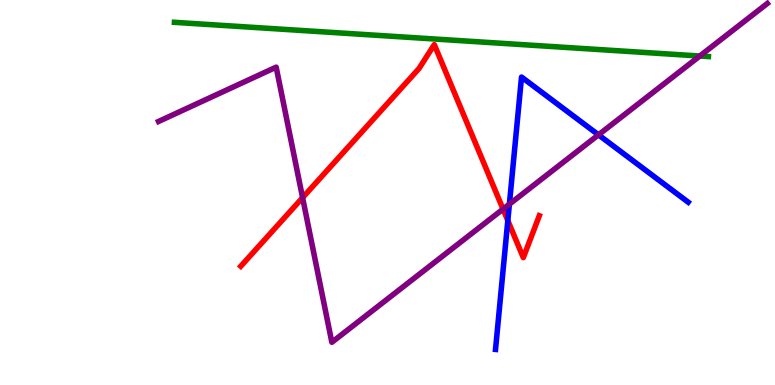[{'lines': ['blue', 'red'], 'intersections': [{'x': 6.55, 'y': 4.27}]}, {'lines': ['green', 'red'], 'intersections': []}, {'lines': ['purple', 'red'], 'intersections': [{'x': 3.9, 'y': 4.87}, {'x': 6.49, 'y': 4.57}]}, {'lines': ['blue', 'green'], 'intersections': []}, {'lines': ['blue', 'purple'], 'intersections': [{'x': 6.57, 'y': 4.7}, {'x': 7.72, 'y': 6.5}]}, {'lines': ['green', 'purple'], 'intersections': [{'x': 9.03, 'y': 8.54}]}]